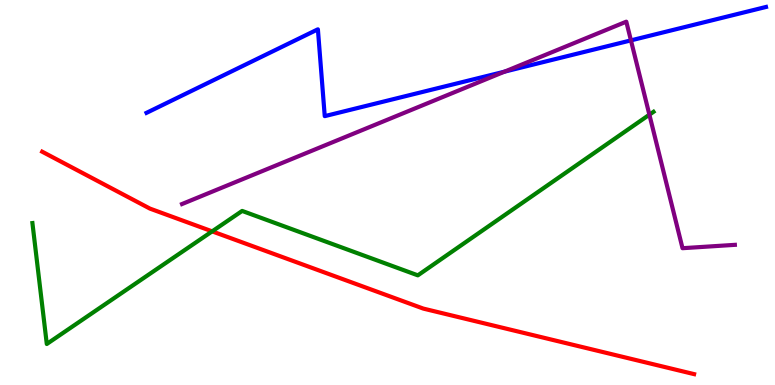[{'lines': ['blue', 'red'], 'intersections': []}, {'lines': ['green', 'red'], 'intersections': [{'x': 2.74, 'y': 3.99}]}, {'lines': ['purple', 'red'], 'intersections': []}, {'lines': ['blue', 'green'], 'intersections': []}, {'lines': ['blue', 'purple'], 'intersections': [{'x': 6.51, 'y': 8.14}, {'x': 8.14, 'y': 8.95}]}, {'lines': ['green', 'purple'], 'intersections': [{'x': 8.38, 'y': 7.02}]}]